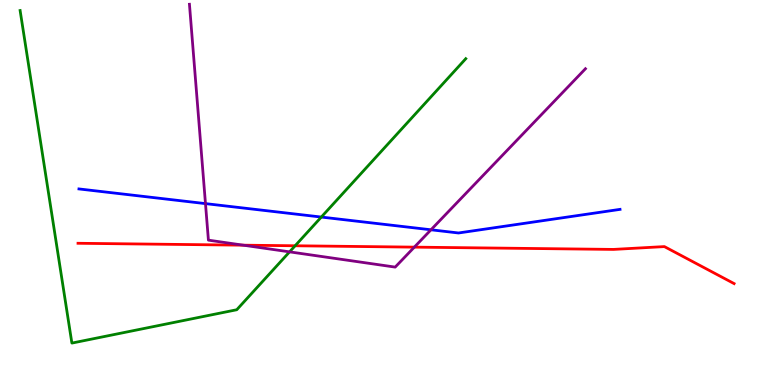[{'lines': ['blue', 'red'], 'intersections': []}, {'lines': ['green', 'red'], 'intersections': [{'x': 3.81, 'y': 3.62}]}, {'lines': ['purple', 'red'], 'intersections': [{'x': 3.14, 'y': 3.63}, {'x': 5.35, 'y': 3.58}]}, {'lines': ['blue', 'green'], 'intersections': [{'x': 4.15, 'y': 4.36}]}, {'lines': ['blue', 'purple'], 'intersections': [{'x': 2.65, 'y': 4.71}, {'x': 5.56, 'y': 4.03}]}, {'lines': ['green', 'purple'], 'intersections': [{'x': 3.74, 'y': 3.46}]}]